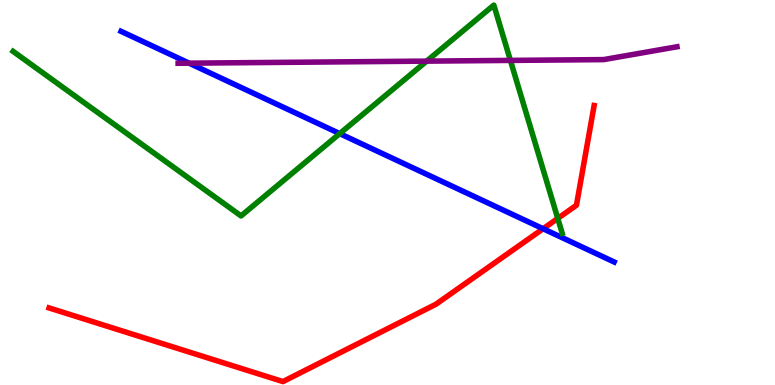[{'lines': ['blue', 'red'], 'intersections': [{'x': 7.01, 'y': 4.06}]}, {'lines': ['green', 'red'], 'intersections': [{'x': 7.2, 'y': 4.33}]}, {'lines': ['purple', 'red'], 'intersections': []}, {'lines': ['blue', 'green'], 'intersections': [{'x': 4.38, 'y': 6.53}]}, {'lines': ['blue', 'purple'], 'intersections': [{'x': 2.44, 'y': 8.36}]}, {'lines': ['green', 'purple'], 'intersections': [{'x': 5.51, 'y': 8.41}, {'x': 6.59, 'y': 8.43}]}]